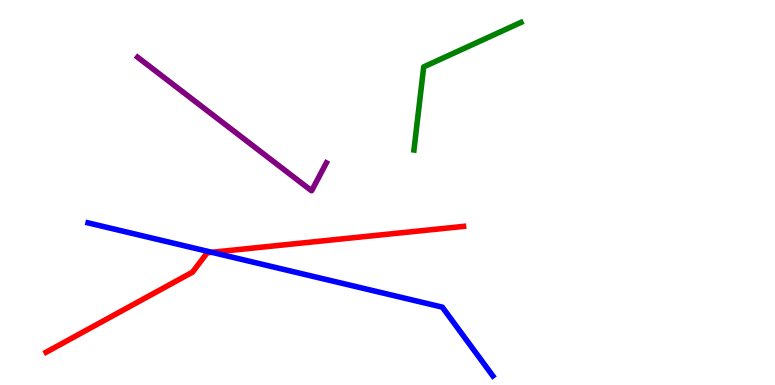[{'lines': ['blue', 'red'], 'intersections': [{'x': 2.73, 'y': 3.45}]}, {'lines': ['green', 'red'], 'intersections': []}, {'lines': ['purple', 'red'], 'intersections': []}, {'lines': ['blue', 'green'], 'intersections': []}, {'lines': ['blue', 'purple'], 'intersections': []}, {'lines': ['green', 'purple'], 'intersections': []}]